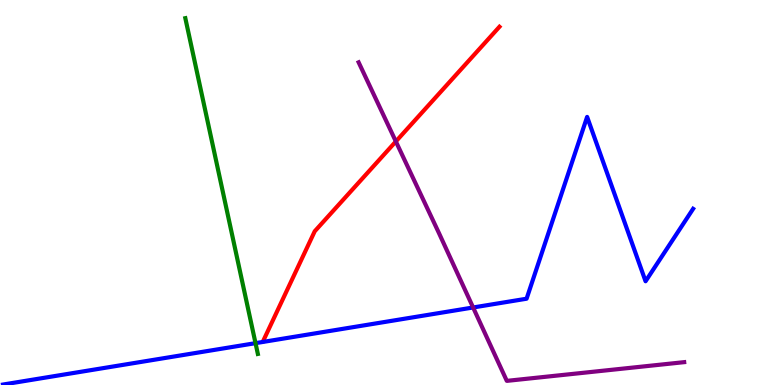[{'lines': ['blue', 'red'], 'intersections': []}, {'lines': ['green', 'red'], 'intersections': []}, {'lines': ['purple', 'red'], 'intersections': [{'x': 5.11, 'y': 6.33}]}, {'lines': ['blue', 'green'], 'intersections': [{'x': 3.3, 'y': 1.09}]}, {'lines': ['blue', 'purple'], 'intersections': [{'x': 6.1, 'y': 2.01}]}, {'lines': ['green', 'purple'], 'intersections': []}]